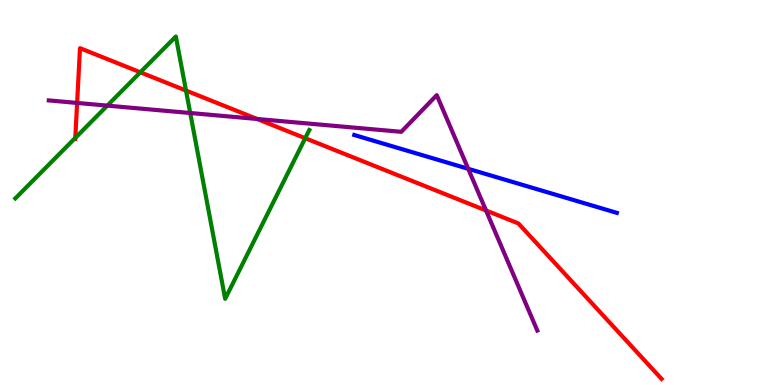[{'lines': ['blue', 'red'], 'intersections': []}, {'lines': ['green', 'red'], 'intersections': [{'x': 0.971, 'y': 6.42}, {'x': 1.81, 'y': 8.12}, {'x': 2.4, 'y': 7.65}, {'x': 3.94, 'y': 6.41}]}, {'lines': ['purple', 'red'], 'intersections': [{'x': 0.995, 'y': 7.33}, {'x': 3.32, 'y': 6.91}, {'x': 6.27, 'y': 4.53}]}, {'lines': ['blue', 'green'], 'intersections': []}, {'lines': ['blue', 'purple'], 'intersections': [{'x': 6.04, 'y': 5.62}]}, {'lines': ['green', 'purple'], 'intersections': [{'x': 1.38, 'y': 7.26}, {'x': 2.45, 'y': 7.06}]}]